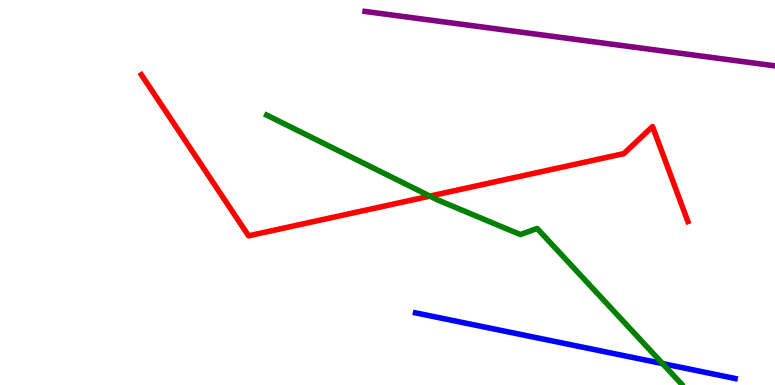[{'lines': ['blue', 'red'], 'intersections': []}, {'lines': ['green', 'red'], 'intersections': [{'x': 5.55, 'y': 4.91}]}, {'lines': ['purple', 'red'], 'intersections': []}, {'lines': ['blue', 'green'], 'intersections': [{'x': 8.55, 'y': 0.556}]}, {'lines': ['blue', 'purple'], 'intersections': []}, {'lines': ['green', 'purple'], 'intersections': []}]